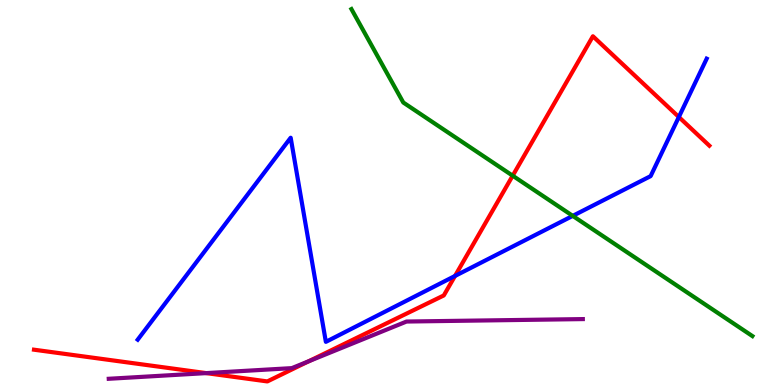[{'lines': ['blue', 'red'], 'intersections': [{'x': 5.87, 'y': 2.83}, {'x': 8.76, 'y': 6.96}]}, {'lines': ['green', 'red'], 'intersections': [{'x': 6.62, 'y': 5.44}]}, {'lines': ['purple', 'red'], 'intersections': [{'x': 2.66, 'y': 0.309}, {'x': 3.98, 'y': 0.616}]}, {'lines': ['blue', 'green'], 'intersections': [{'x': 7.39, 'y': 4.39}]}, {'lines': ['blue', 'purple'], 'intersections': []}, {'lines': ['green', 'purple'], 'intersections': []}]